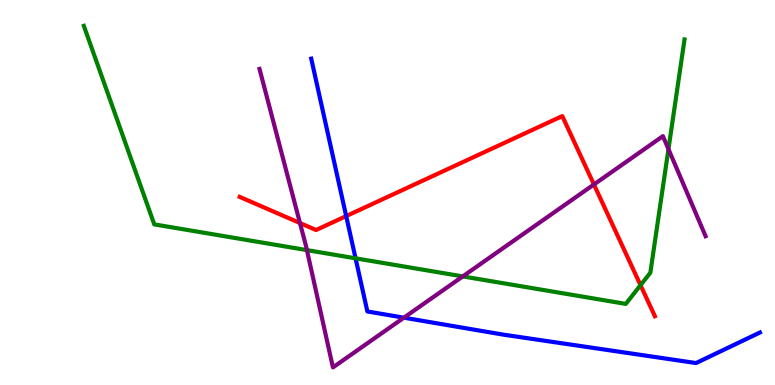[{'lines': ['blue', 'red'], 'intersections': [{'x': 4.47, 'y': 4.39}]}, {'lines': ['green', 'red'], 'intersections': [{'x': 8.26, 'y': 2.59}]}, {'lines': ['purple', 'red'], 'intersections': [{'x': 3.87, 'y': 4.21}, {'x': 7.66, 'y': 5.21}]}, {'lines': ['blue', 'green'], 'intersections': [{'x': 4.59, 'y': 3.29}]}, {'lines': ['blue', 'purple'], 'intersections': [{'x': 5.21, 'y': 1.75}]}, {'lines': ['green', 'purple'], 'intersections': [{'x': 3.96, 'y': 3.5}, {'x': 5.97, 'y': 2.82}, {'x': 8.63, 'y': 6.13}]}]